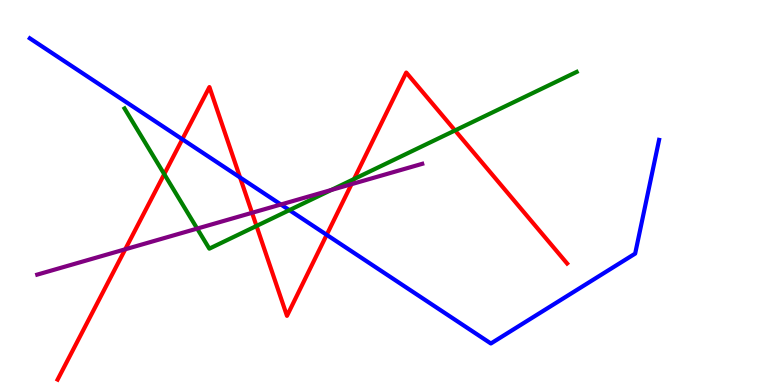[{'lines': ['blue', 'red'], 'intersections': [{'x': 2.35, 'y': 6.38}, {'x': 3.1, 'y': 5.39}, {'x': 4.22, 'y': 3.9}]}, {'lines': ['green', 'red'], 'intersections': [{'x': 2.12, 'y': 5.48}, {'x': 3.31, 'y': 4.13}, {'x': 4.57, 'y': 5.35}, {'x': 5.87, 'y': 6.61}]}, {'lines': ['purple', 'red'], 'intersections': [{'x': 1.62, 'y': 3.52}, {'x': 3.25, 'y': 4.47}, {'x': 4.54, 'y': 5.22}]}, {'lines': ['blue', 'green'], 'intersections': [{'x': 3.73, 'y': 4.54}]}, {'lines': ['blue', 'purple'], 'intersections': [{'x': 3.62, 'y': 4.69}]}, {'lines': ['green', 'purple'], 'intersections': [{'x': 2.54, 'y': 4.06}, {'x': 4.27, 'y': 5.06}]}]